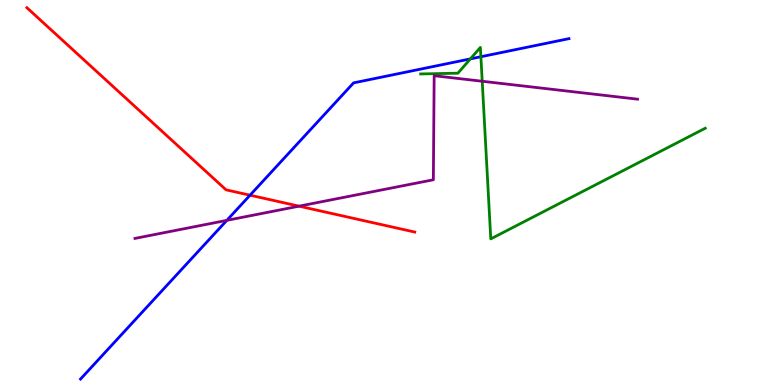[{'lines': ['blue', 'red'], 'intersections': [{'x': 3.23, 'y': 4.93}]}, {'lines': ['green', 'red'], 'intersections': []}, {'lines': ['purple', 'red'], 'intersections': [{'x': 3.86, 'y': 4.65}]}, {'lines': ['blue', 'green'], 'intersections': [{'x': 6.07, 'y': 8.47}, {'x': 6.2, 'y': 8.53}]}, {'lines': ['blue', 'purple'], 'intersections': [{'x': 2.93, 'y': 4.28}]}, {'lines': ['green', 'purple'], 'intersections': [{'x': 6.22, 'y': 7.89}]}]